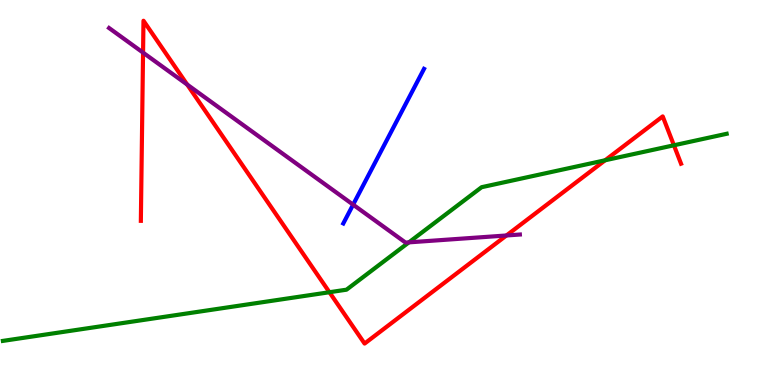[{'lines': ['blue', 'red'], 'intersections': []}, {'lines': ['green', 'red'], 'intersections': [{'x': 4.25, 'y': 2.41}, {'x': 7.81, 'y': 5.84}, {'x': 8.7, 'y': 6.23}]}, {'lines': ['purple', 'red'], 'intersections': [{'x': 1.85, 'y': 8.63}, {'x': 2.42, 'y': 7.8}, {'x': 6.53, 'y': 3.88}]}, {'lines': ['blue', 'green'], 'intersections': []}, {'lines': ['blue', 'purple'], 'intersections': [{'x': 4.56, 'y': 4.68}]}, {'lines': ['green', 'purple'], 'intersections': [{'x': 5.28, 'y': 3.71}]}]